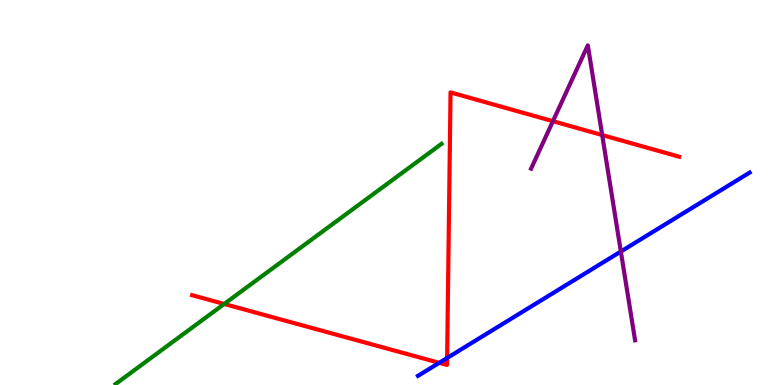[{'lines': ['blue', 'red'], 'intersections': [{'x': 5.67, 'y': 0.576}, {'x': 5.77, 'y': 0.702}]}, {'lines': ['green', 'red'], 'intersections': [{'x': 2.89, 'y': 2.1}]}, {'lines': ['purple', 'red'], 'intersections': [{'x': 7.13, 'y': 6.85}, {'x': 7.77, 'y': 6.49}]}, {'lines': ['blue', 'green'], 'intersections': []}, {'lines': ['blue', 'purple'], 'intersections': [{'x': 8.01, 'y': 3.47}]}, {'lines': ['green', 'purple'], 'intersections': []}]